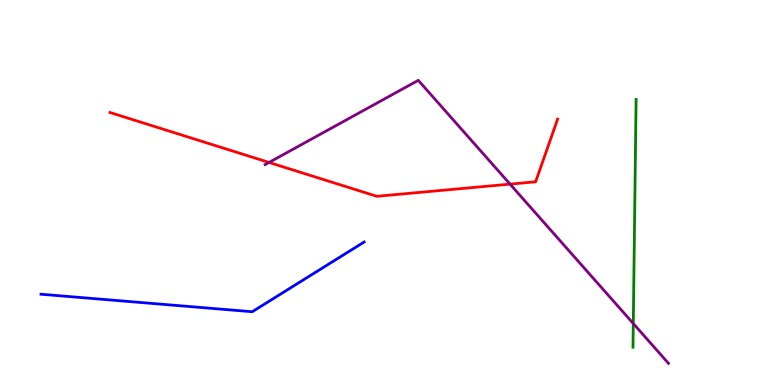[{'lines': ['blue', 'red'], 'intersections': []}, {'lines': ['green', 'red'], 'intersections': []}, {'lines': ['purple', 'red'], 'intersections': [{'x': 3.47, 'y': 5.78}, {'x': 6.58, 'y': 5.22}]}, {'lines': ['blue', 'green'], 'intersections': []}, {'lines': ['blue', 'purple'], 'intersections': []}, {'lines': ['green', 'purple'], 'intersections': [{'x': 8.17, 'y': 1.6}]}]